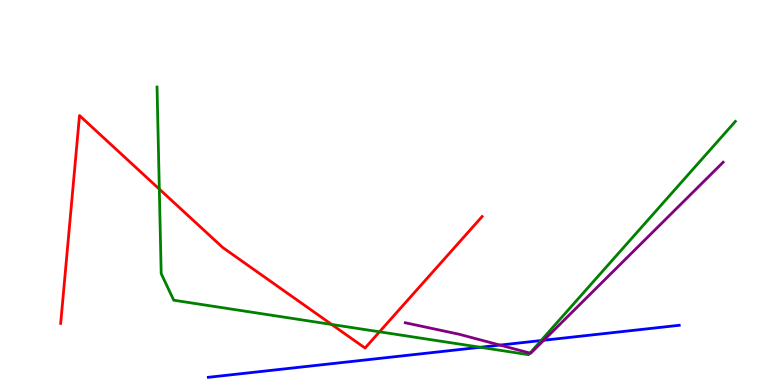[{'lines': ['blue', 'red'], 'intersections': []}, {'lines': ['green', 'red'], 'intersections': [{'x': 2.06, 'y': 5.09}, {'x': 4.28, 'y': 1.57}, {'x': 4.9, 'y': 1.38}]}, {'lines': ['purple', 'red'], 'intersections': []}, {'lines': ['blue', 'green'], 'intersections': [{'x': 6.2, 'y': 0.98}, {'x': 6.98, 'y': 1.15}]}, {'lines': ['blue', 'purple'], 'intersections': [{'x': 6.45, 'y': 1.04}, {'x': 7.02, 'y': 1.16}]}, {'lines': ['green', 'purple'], 'intersections': [{'x': 6.84, 'y': 0.829}]}]